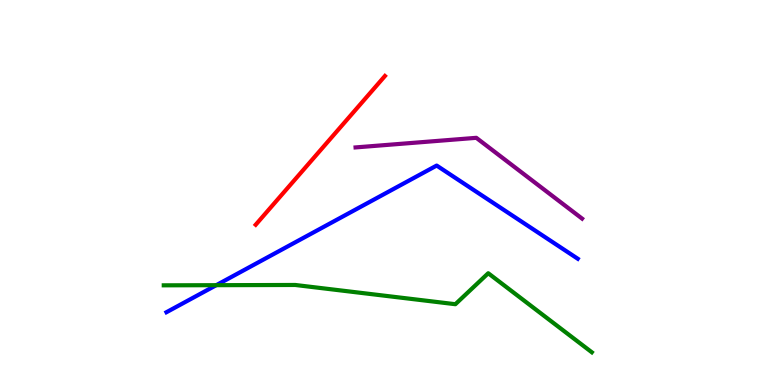[{'lines': ['blue', 'red'], 'intersections': []}, {'lines': ['green', 'red'], 'intersections': []}, {'lines': ['purple', 'red'], 'intersections': []}, {'lines': ['blue', 'green'], 'intersections': [{'x': 2.79, 'y': 2.59}]}, {'lines': ['blue', 'purple'], 'intersections': []}, {'lines': ['green', 'purple'], 'intersections': []}]